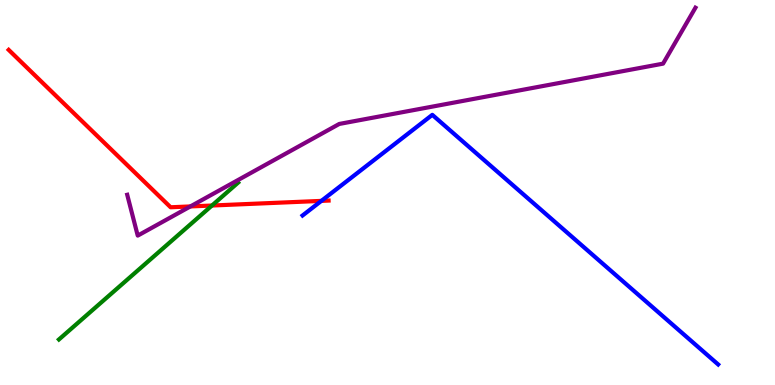[{'lines': ['blue', 'red'], 'intersections': [{'x': 4.15, 'y': 4.78}]}, {'lines': ['green', 'red'], 'intersections': [{'x': 2.73, 'y': 4.66}]}, {'lines': ['purple', 'red'], 'intersections': [{'x': 2.46, 'y': 4.64}]}, {'lines': ['blue', 'green'], 'intersections': []}, {'lines': ['blue', 'purple'], 'intersections': []}, {'lines': ['green', 'purple'], 'intersections': []}]